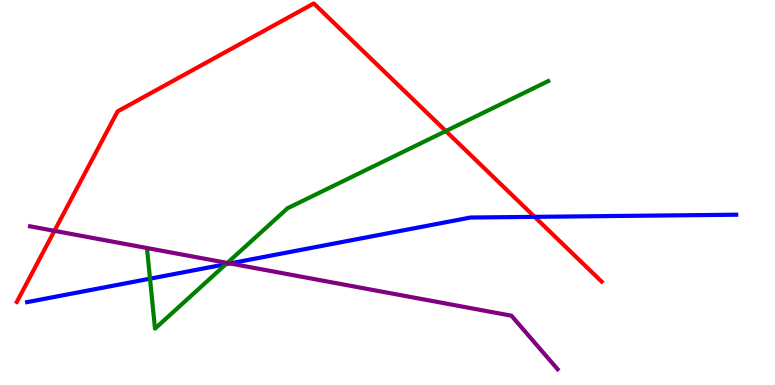[{'lines': ['blue', 'red'], 'intersections': [{'x': 6.9, 'y': 4.37}]}, {'lines': ['green', 'red'], 'intersections': [{'x': 5.75, 'y': 6.6}]}, {'lines': ['purple', 'red'], 'intersections': [{'x': 0.702, 'y': 4.0}]}, {'lines': ['blue', 'green'], 'intersections': [{'x': 1.94, 'y': 2.76}, {'x': 2.92, 'y': 3.14}]}, {'lines': ['blue', 'purple'], 'intersections': [{'x': 2.97, 'y': 3.16}]}, {'lines': ['green', 'purple'], 'intersections': [{'x': 2.93, 'y': 3.17}]}]